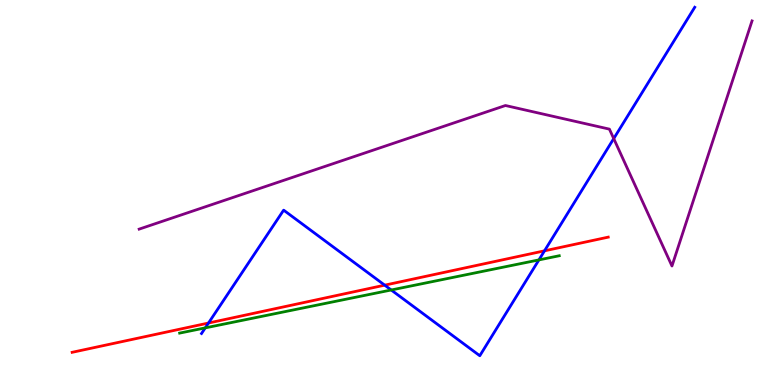[{'lines': ['blue', 'red'], 'intersections': [{'x': 2.69, 'y': 1.61}, {'x': 4.96, 'y': 2.59}, {'x': 7.03, 'y': 3.48}]}, {'lines': ['green', 'red'], 'intersections': []}, {'lines': ['purple', 'red'], 'intersections': []}, {'lines': ['blue', 'green'], 'intersections': [{'x': 2.65, 'y': 1.48}, {'x': 5.05, 'y': 2.47}, {'x': 6.95, 'y': 3.25}]}, {'lines': ['blue', 'purple'], 'intersections': [{'x': 7.92, 'y': 6.4}]}, {'lines': ['green', 'purple'], 'intersections': []}]